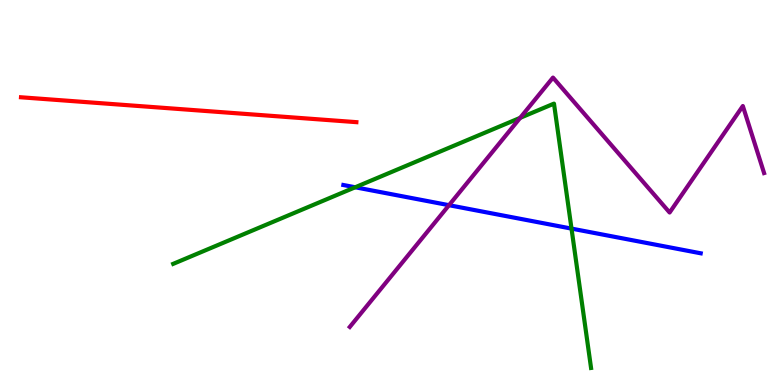[{'lines': ['blue', 'red'], 'intersections': []}, {'lines': ['green', 'red'], 'intersections': []}, {'lines': ['purple', 'red'], 'intersections': []}, {'lines': ['blue', 'green'], 'intersections': [{'x': 4.58, 'y': 5.14}, {'x': 7.37, 'y': 4.06}]}, {'lines': ['blue', 'purple'], 'intersections': [{'x': 5.79, 'y': 4.67}]}, {'lines': ['green', 'purple'], 'intersections': [{'x': 6.71, 'y': 6.94}]}]